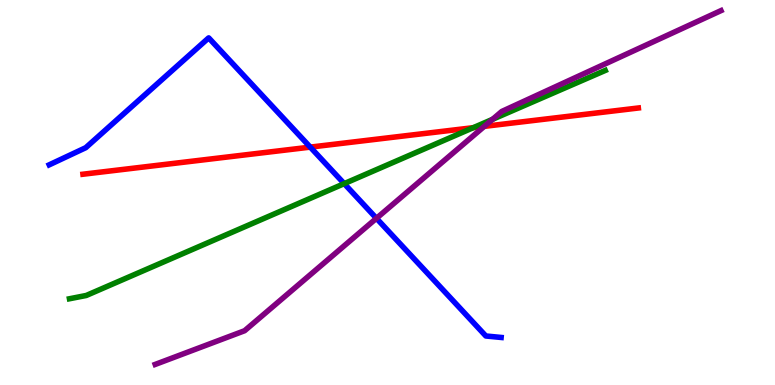[{'lines': ['blue', 'red'], 'intersections': [{'x': 4.0, 'y': 6.18}]}, {'lines': ['green', 'red'], 'intersections': [{'x': 6.11, 'y': 6.68}]}, {'lines': ['purple', 'red'], 'intersections': [{'x': 6.25, 'y': 6.72}]}, {'lines': ['blue', 'green'], 'intersections': [{'x': 4.44, 'y': 5.23}]}, {'lines': ['blue', 'purple'], 'intersections': [{'x': 4.86, 'y': 4.33}]}, {'lines': ['green', 'purple'], 'intersections': [{'x': 6.36, 'y': 6.9}]}]